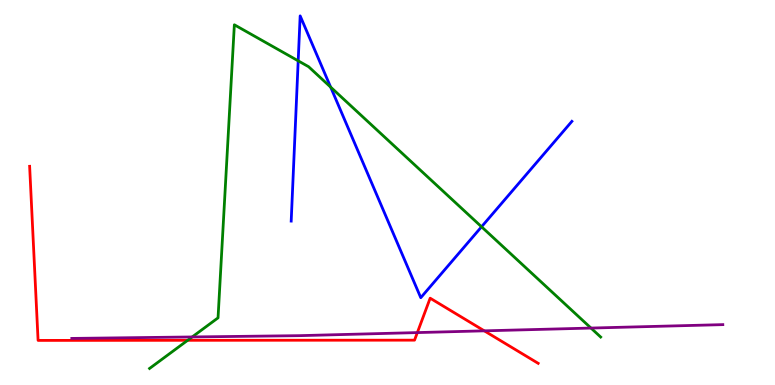[{'lines': ['blue', 'red'], 'intersections': []}, {'lines': ['green', 'red'], 'intersections': [{'x': 2.42, 'y': 1.16}]}, {'lines': ['purple', 'red'], 'intersections': [{'x': 5.39, 'y': 1.36}, {'x': 6.25, 'y': 1.41}]}, {'lines': ['blue', 'green'], 'intersections': [{'x': 3.85, 'y': 8.42}, {'x': 4.27, 'y': 7.74}, {'x': 6.21, 'y': 4.11}]}, {'lines': ['blue', 'purple'], 'intersections': []}, {'lines': ['green', 'purple'], 'intersections': [{'x': 2.48, 'y': 1.25}, {'x': 7.63, 'y': 1.48}]}]